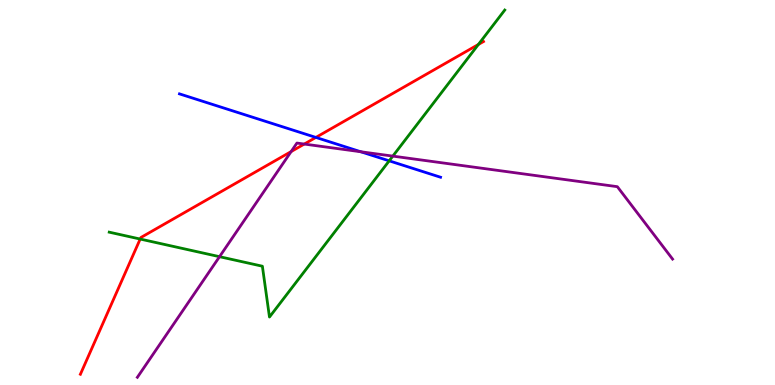[{'lines': ['blue', 'red'], 'intersections': [{'x': 4.08, 'y': 6.43}]}, {'lines': ['green', 'red'], 'intersections': [{'x': 1.81, 'y': 3.79}, {'x': 6.17, 'y': 8.84}]}, {'lines': ['purple', 'red'], 'intersections': [{'x': 3.76, 'y': 6.06}, {'x': 3.93, 'y': 6.26}]}, {'lines': ['blue', 'green'], 'intersections': [{'x': 5.02, 'y': 5.82}]}, {'lines': ['blue', 'purple'], 'intersections': [{'x': 4.65, 'y': 6.06}]}, {'lines': ['green', 'purple'], 'intersections': [{'x': 2.83, 'y': 3.33}, {'x': 5.07, 'y': 5.95}]}]